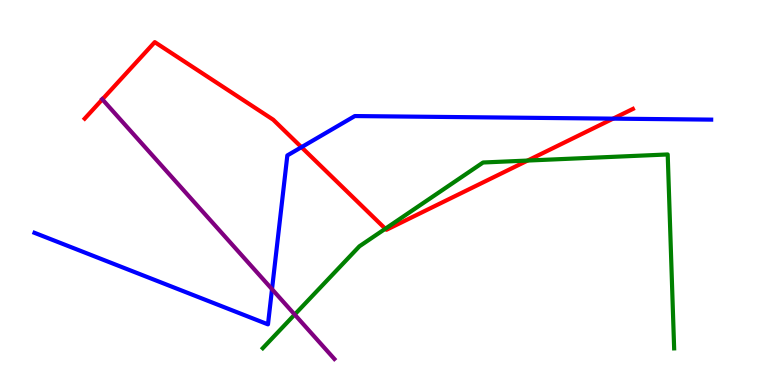[{'lines': ['blue', 'red'], 'intersections': [{'x': 3.89, 'y': 6.18}, {'x': 7.91, 'y': 6.92}]}, {'lines': ['green', 'red'], 'intersections': [{'x': 4.97, 'y': 4.06}, {'x': 6.81, 'y': 5.83}]}, {'lines': ['purple', 'red'], 'intersections': [{'x': 1.32, 'y': 7.42}]}, {'lines': ['blue', 'green'], 'intersections': []}, {'lines': ['blue', 'purple'], 'intersections': [{'x': 3.51, 'y': 2.49}]}, {'lines': ['green', 'purple'], 'intersections': [{'x': 3.8, 'y': 1.83}]}]